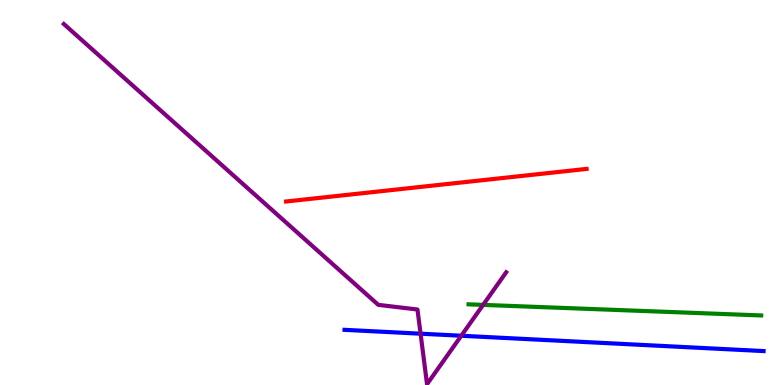[{'lines': ['blue', 'red'], 'intersections': []}, {'lines': ['green', 'red'], 'intersections': []}, {'lines': ['purple', 'red'], 'intersections': []}, {'lines': ['blue', 'green'], 'intersections': []}, {'lines': ['blue', 'purple'], 'intersections': [{'x': 5.43, 'y': 1.33}, {'x': 5.95, 'y': 1.28}]}, {'lines': ['green', 'purple'], 'intersections': [{'x': 6.23, 'y': 2.08}]}]